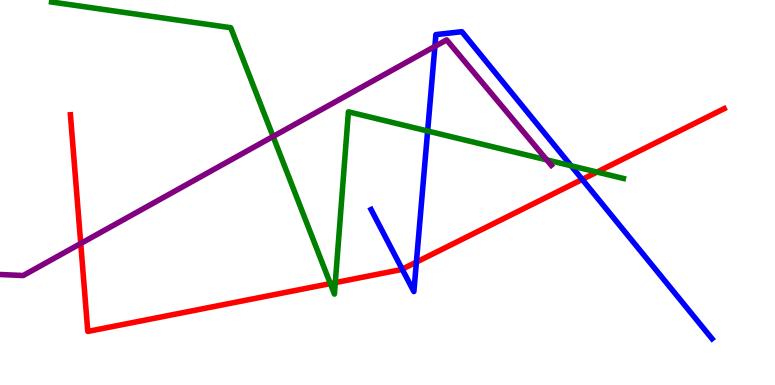[{'lines': ['blue', 'red'], 'intersections': [{'x': 5.19, 'y': 3.01}, {'x': 5.37, 'y': 3.19}, {'x': 7.51, 'y': 5.34}]}, {'lines': ['green', 'red'], 'intersections': [{'x': 4.26, 'y': 2.63}, {'x': 4.33, 'y': 2.66}, {'x': 7.7, 'y': 5.53}]}, {'lines': ['purple', 'red'], 'intersections': [{'x': 1.04, 'y': 3.68}]}, {'lines': ['blue', 'green'], 'intersections': [{'x': 5.52, 'y': 6.6}, {'x': 7.37, 'y': 5.69}]}, {'lines': ['blue', 'purple'], 'intersections': [{'x': 5.61, 'y': 8.79}]}, {'lines': ['green', 'purple'], 'intersections': [{'x': 3.52, 'y': 6.46}, {'x': 7.06, 'y': 5.85}]}]